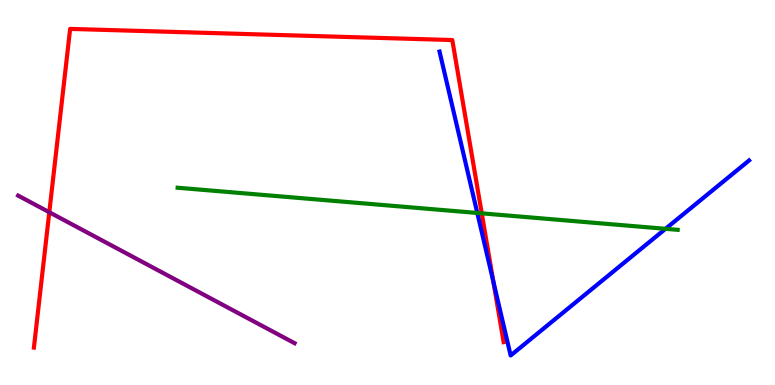[{'lines': ['blue', 'red'], 'intersections': [{'x': 6.37, 'y': 2.69}]}, {'lines': ['green', 'red'], 'intersections': [{'x': 6.22, 'y': 4.46}]}, {'lines': ['purple', 'red'], 'intersections': [{'x': 0.636, 'y': 4.49}]}, {'lines': ['blue', 'green'], 'intersections': [{'x': 6.16, 'y': 4.47}, {'x': 8.59, 'y': 4.06}]}, {'lines': ['blue', 'purple'], 'intersections': []}, {'lines': ['green', 'purple'], 'intersections': []}]